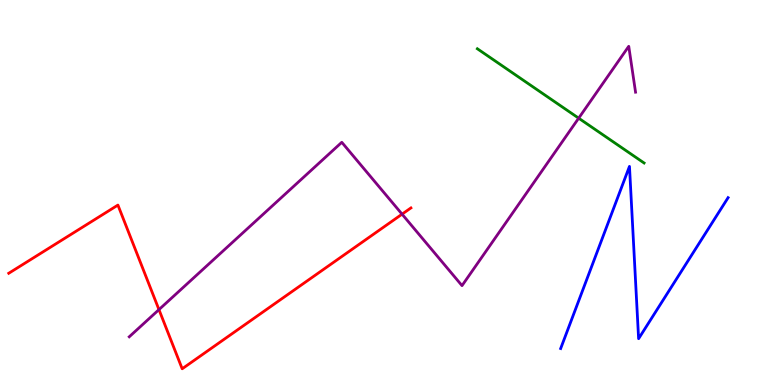[{'lines': ['blue', 'red'], 'intersections': []}, {'lines': ['green', 'red'], 'intersections': []}, {'lines': ['purple', 'red'], 'intersections': [{'x': 2.05, 'y': 1.96}, {'x': 5.19, 'y': 4.44}]}, {'lines': ['blue', 'green'], 'intersections': []}, {'lines': ['blue', 'purple'], 'intersections': []}, {'lines': ['green', 'purple'], 'intersections': [{'x': 7.47, 'y': 6.93}]}]